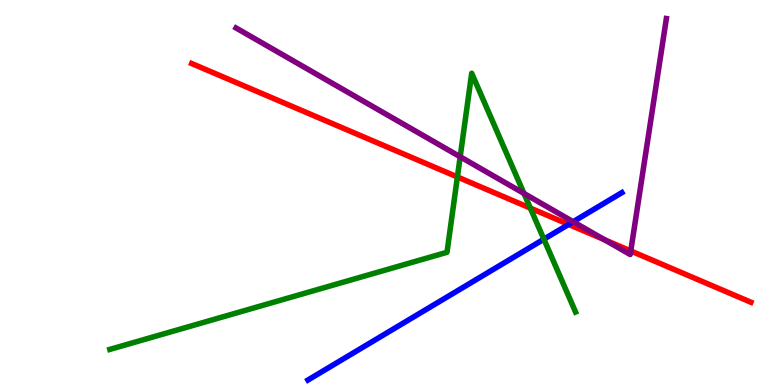[{'lines': ['blue', 'red'], 'intersections': [{'x': 7.34, 'y': 4.17}]}, {'lines': ['green', 'red'], 'intersections': [{'x': 5.9, 'y': 5.4}, {'x': 6.84, 'y': 4.6}]}, {'lines': ['purple', 'red'], 'intersections': [{'x': 7.8, 'y': 3.77}, {'x': 8.14, 'y': 3.48}]}, {'lines': ['blue', 'green'], 'intersections': [{'x': 7.02, 'y': 3.79}]}, {'lines': ['blue', 'purple'], 'intersections': [{'x': 7.4, 'y': 4.24}]}, {'lines': ['green', 'purple'], 'intersections': [{'x': 5.94, 'y': 5.93}, {'x': 6.76, 'y': 4.98}]}]